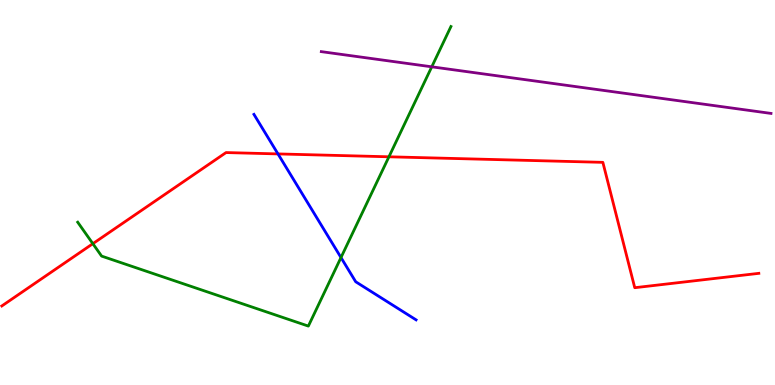[{'lines': ['blue', 'red'], 'intersections': [{'x': 3.59, 'y': 6.0}]}, {'lines': ['green', 'red'], 'intersections': [{'x': 1.2, 'y': 3.67}, {'x': 5.02, 'y': 5.93}]}, {'lines': ['purple', 'red'], 'intersections': []}, {'lines': ['blue', 'green'], 'intersections': [{'x': 4.4, 'y': 3.31}]}, {'lines': ['blue', 'purple'], 'intersections': []}, {'lines': ['green', 'purple'], 'intersections': [{'x': 5.57, 'y': 8.26}]}]